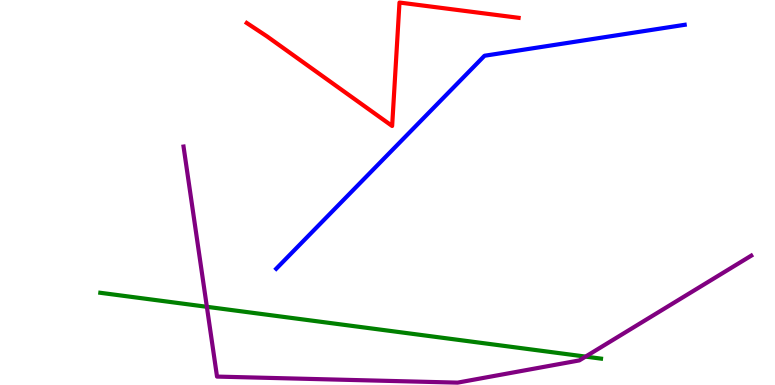[{'lines': ['blue', 'red'], 'intersections': []}, {'lines': ['green', 'red'], 'intersections': []}, {'lines': ['purple', 'red'], 'intersections': []}, {'lines': ['blue', 'green'], 'intersections': []}, {'lines': ['blue', 'purple'], 'intersections': []}, {'lines': ['green', 'purple'], 'intersections': [{'x': 2.67, 'y': 2.03}, {'x': 7.56, 'y': 0.738}]}]